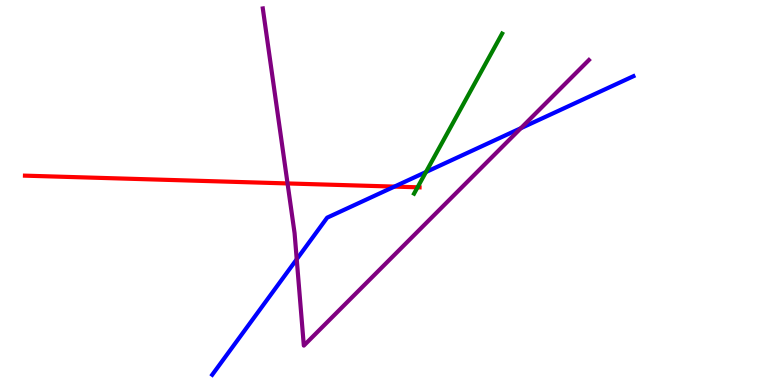[{'lines': ['blue', 'red'], 'intersections': [{'x': 5.09, 'y': 5.15}]}, {'lines': ['green', 'red'], 'intersections': [{'x': 5.39, 'y': 5.14}]}, {'lines': ['purple', 'red'], 'intersections': [{'x': 3.71, 'y': 5.24}]}, {'lines': ['blue', 'green'], 'intersections': [{'x': 5.5, 'y': 5.53}]}, {'lines': ['blue', 'purple'], 'intersections': [{'x': 3.83, 'y': 3.27}, {'x': 6.72, 'y': 6.67}]}, {'lines': ['green', 'purple'], 'intersections': []}]